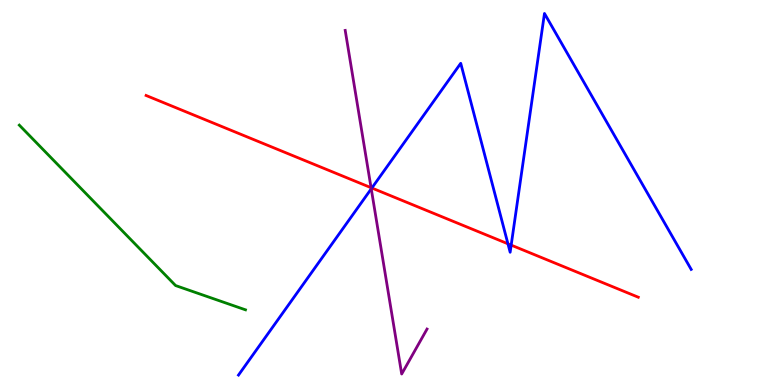[{'lines': ['blue', 'red'], 'intersections': [{'x': 4.8, 'y': 5.12}, {'x': 6.55, 'y': 3.67}, {'x': 6.6, 'y': 3.63}]}, {'lines': ['green', 'red'], 'intersections': []}, {'lines': ['purple', 'red'], 'intersections': [{'x': 4.79, 'y': 5.12}]}, {'lines': ['blue', 'green'], 'intersections': []}, {'lines': ['blue', 'purple'], 'intersections': [{'x': 4.79, 'y': 5.1}]}, {'lines': ['green', 'purple'], 'intersections': []}]